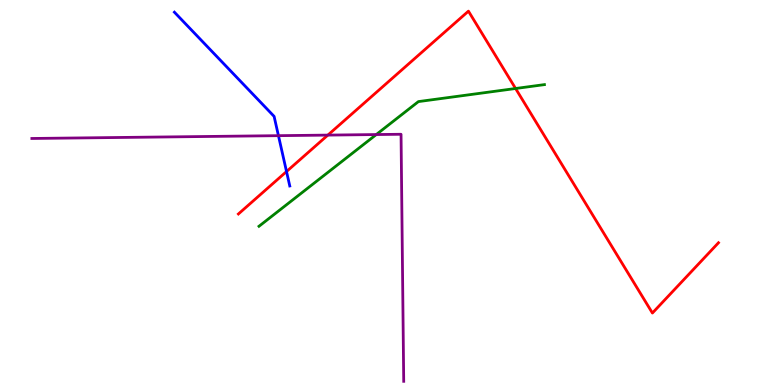[{'lines': ['blue', 'red'], 'intersections': [{'x': 3.7, 'y': 5.54}]}, {'lines': ['green', 'red'], 'intersections': [{'x': 6.65, 'y': 7.7}]}, {'lines': ['purple', 'red'], 'intersections': [{'x': 4.23, 'y': 6.49}]}, {'lines': ['blue', 'green'], 'intersections': []}, {'lines': ['blue', 'purple'], 'intersections': [{'x': 3.59, 'y': 6.48}]}, {'lines': ['green', 'purple'], 'intersections': [{'x': 4.86, 'y': 6.51}]}]